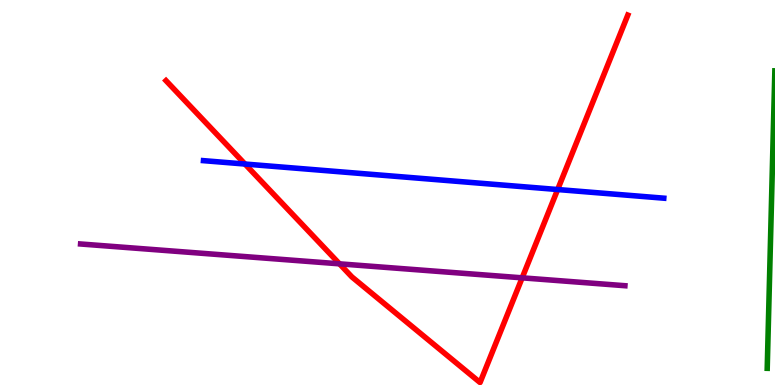[{'lines': ['blue', 'red'], 'intersections': [{'x': 3.16, 'y': 5.74}, {'x': 7.2, 'y': 5.08}]}, {'lines': ['green', 'red'], 'intersections': []}, {'lines': ['purple', 'red'], 'intersections': [{'x': 4.38, 'y': 3.15}, {'x': 6.74, 'y': 2.78}]}, {'lines': ['blue', 'green'], 'intersections': []}, {'lines': ['blue', 'purple'], 'intersections': []}, {'lines': ['green', 'purple'], 'intersections': []}]